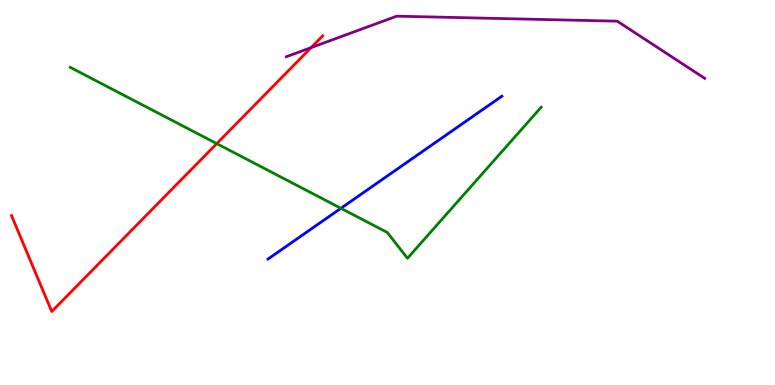[{'lines': ['blue', 'red'], 'intersections': []}, {'lines': ['green', 'red'], 'intersections': [{'x': 2.8, 'y': 6.27}]}, {'lines': ['purple', 'red'], 'intersections': [{'x': 4.01, 'y': 8.76}]}, {'lines': ['blue', 'green'], 'intersections': [{'x': 4.4, 'y': 4.59}]}, {'lines': ['blue', 'purple'], 'intersections': []}, {'lines': ['green', 'purple'], 'intersections': []}]